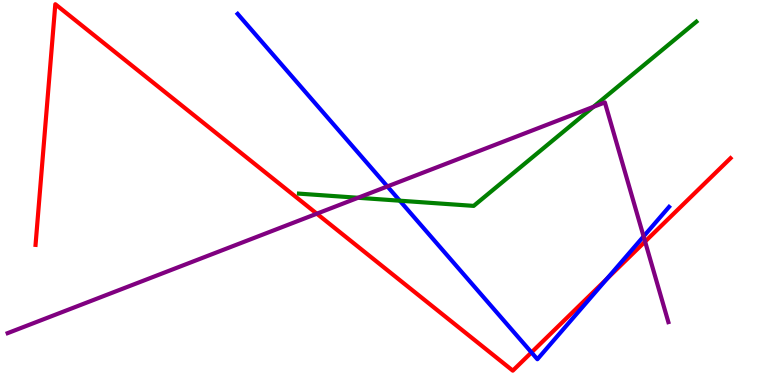[{'lines': ['blue', 'red'], 'intersections': [{'x': 6.86, 'y': 0.846}, {'x': 7.83, 'y': 2.76}]}, {'lines': ['green', 'red'], 'intersections': []}, {'lines': ['purple', 'red'], 'intersections': [{'x': 4.09, 'y': 4.45}, {'x': 8.32, 'y': 3.73}]}, {'lines': ['blue', 'green'], 'intersections': [{'x': 5.16, 'y': 4.79}]}, {'lines': ['blue', 'purple'], 'intersections': [{'x': 5.0, 'y': 5.16}, {'x': 8.3, 'y': 3.86}]}, {'lines': ['green', 'purple'], 'intersections': [{'x': 4.62, 'y': 4.86}, {'x': 7.66, 'y': 7.23}]}]